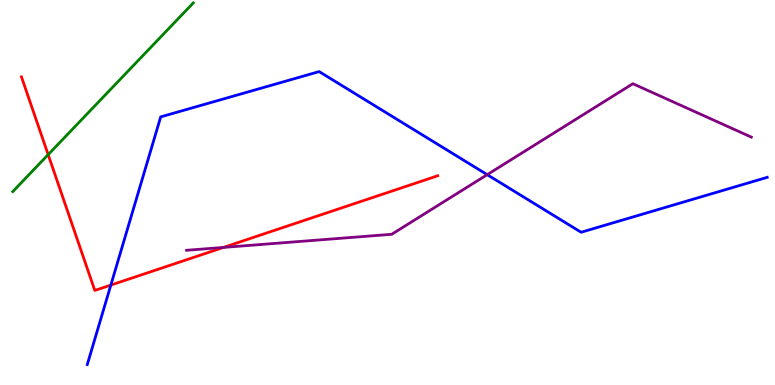[{'lines': ['blue', 'red'], 'intersections': [{'x': 1.43, 'y': 2.6}]}, {'lines': ['green', 'red'], 'intersections': [{'x': 0.621, 'y': 5.98}]}, {'lines': ['purple', 'red'], 'intersections': [{'x': 2.88, 'y': 3.57}]}, {'lines': ['blue', 'green'], 'intersections': []}, {'lines': ['blue', 'purple'], 'intersections': [{'x': 6.29, 'y': 5.46}]}, {'lines': ['green', 'purple'], 'intersections': []}]